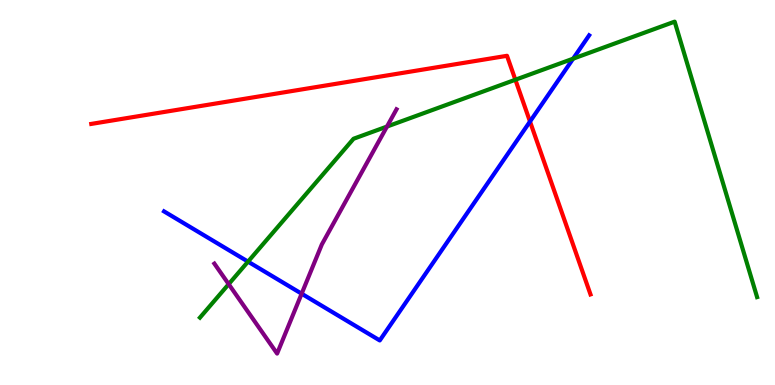[{'lines': ['blue', 'red'], 'intersections': [{'x': 6.84, 'y': 6.84}]}, {'lines': ['green', 'red'], 'intersections': [{'x': 6.65, 'y': 7.93}]}, {'lines': ['purple', 'red'], 'intersections': []}, {'lines': ['blue', 'green'], 'intersections': [{'x': 3.2, 'y': 3.2}, {'x': 7.4, 'y': 8.48}]}, {'lines': ['blue', 'purple'], 'intersections': [{'x': 3.89, 'y': 2.37}]}, {'lines': ['green', 'purple'], 'intersections': [{'x': 2.95, 'y': 2.62}, {'x': 4.99, 'y': 6.71}]}]